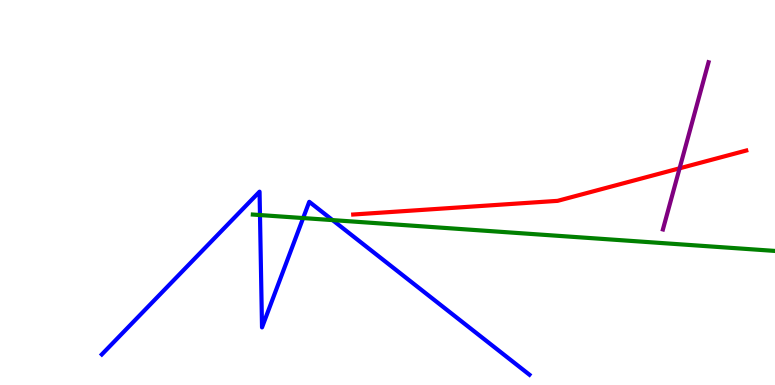[{'lines': ['blue', 'red'], 'intersections': []}, {'lines': ['green', 'red'], 'intersections': []}, {'lines': ['purple', 'red'], 'intersections': [{'x': 8.77, 'y': 5.63}]}, {'lines': ['blue', 'green'], 'intersections': [{'x': 3.35, 'y': 4.41}, {'x': 3.91, 'y': 4.34}, {'x': 4.29, 'y': 4.28}]}, {'lines': ['blue', 'purple'], 'intersections': []}, {'lines': ['green', 'purple'], 'intersections': []}]